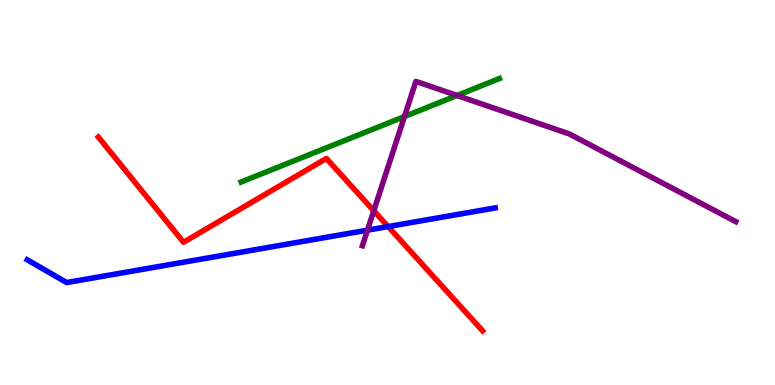[{'lines': ['blue', 'red'], 'intersections': [{'x': 5.01, 'y': 4.12}]}, {'lines': ['green', 'red'], 'intersections': []}, {'lines': ['purple', 'red'], 'intersections': [{'x': 4.82, 'y': 4.53}]}, {'lines': ['blue', 'green'], 'intersections': []}, {'lines': ['blue', 'purple'], 'intersections': [{'x': 4.74, 'y': 4.02}]}, {'lines': ['green', 'purple'], 'intersections': [{'x': 5.22, 'y': 6.97}, {'x': 5.9, 'y': 7.52}]}]